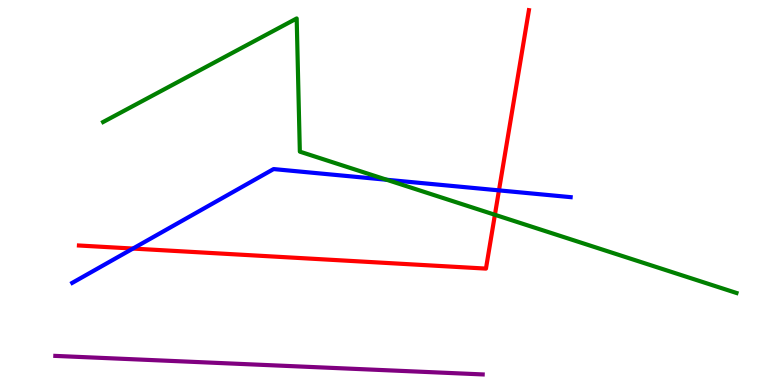[{'lines': ['blue', 'red'], 'intersections': [{'x': 1.72, 'y': 3.54}, {'x': 6.44, 'y': 5.06}]}, {'lines': ['green', 'red'], 'intersections': [{'x': 6.39, 'y': 4.42}]}, {'lines': ['purple', 'red'], 'intersections': []}, {'lines': ['blue', 'green'], 'intersections': [{'x': 4.99, 'y': 5.33}]}, {'lines': ['blue', 'purple'], 'intersections': []}, {'lines': ['green', 'purple'], 'intersections': []}]